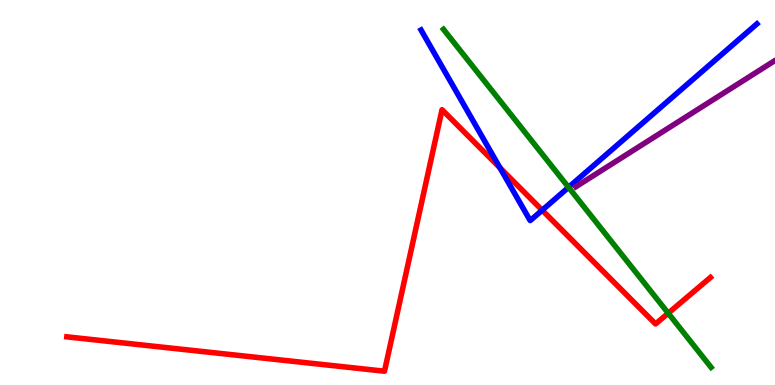[{'lines': ['blue', 'red'], 'intersections': [{'x': 6.45, 'y': 5.64}, {'x': 7.0, 'y': 4.54}]}, {'lines': ['green', 'red'], 'intersections': [{'x': 8.62, 'y': 1.86}]}, {'lines': ['purple', 'red'], 'intersections': []}, {'lines': ['blue', 'green'], 'intersections': [{'x': 7.34, 'y': 5.13}]}, {'lines': ['blue', 'purple'], 'intersections': []}, {'lines': ['green', 'purple'], 'intersections': []}]